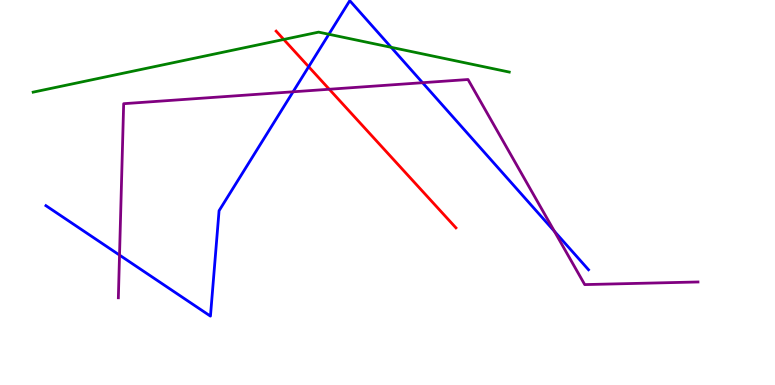[{'lines': ['blue', 'red'], 'intersections': [{'x': 3.98, 'y': 8.27}]}, {'lines': ['green', 'red'], 'intersections': [{'x': 3.66, 'y': 8.98}]}, {'lines': ['purple', 'red'], 'intersections': [{'x': 4.25, 'y': 7.68}]}, {'lines': ['blue', 'green'], 'intersections': [{'x': 4.24, 'y': 9.11}, {'x': 5.05, 'y': 8.77}]}, {'lines': ['blue', 'purple'], 'intersections': [{'x': 1.54, 'y': 3.37}, {'x': 3.78, 'y': 7.62}, {'x': 5.45, 'y': 7.85}, {'x': 7.15, 'y': 3.99}]}, {'lines': ['green', 'purple'], 'intersections': []}]